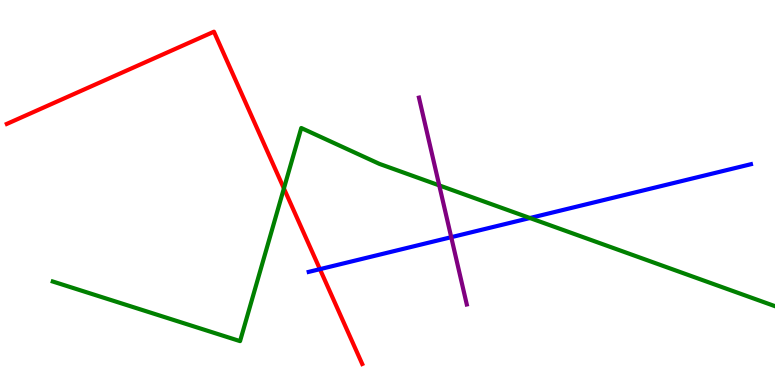[{'lines': ['blue', 'red'], 'intersections': [{'x': 4.13, 'y': 3.01}]}, {'lines': ['green', 'red'], 'intersections': [{'x': 3.66, 'y': 5.11}]}, {'lines': ['purple', 'red'], 'intersections': []}, {'lines': ['blue', 'green'], 'intersections': [{'x': 6.84, 'y': 4.34}]}, {'lines': ['blue', 'purple'], 'intersections': [{'x': 5.82, 'y': 3.84}]}, {'lines': ['green', 'purple'], 'intersections': [{'x': 5.67, 'y': 5.18}]}]